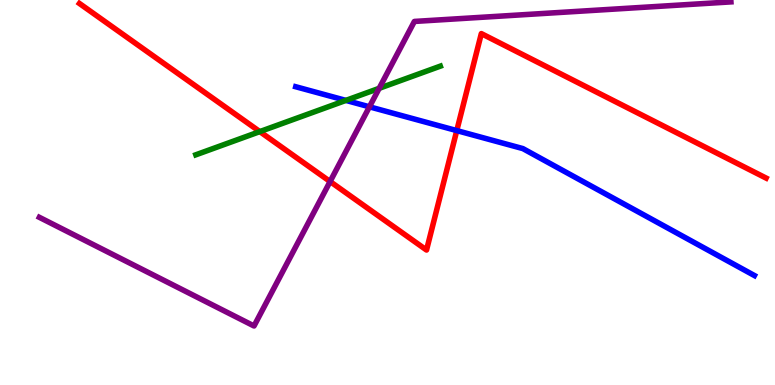[{'lines': ['blue', 'red'], 'intersections': [{'x': 5.89, 'y': 6.61}]}, {'lines': ['green', 'red'], 'intersections': [{'x': 3.35, 'y': 6.58}]}, {'lines': ['purple', 'red'], 'intersections': [{'x': 4.26, 'y': 5.28}]}, {'lines': ['blue', 'green'], 'intersections': [{'x': 4.46, 'y': 7.39}]}, {'lines': ['blue', 'purple'], 'intersections': [{'x': 4.77, 'y': 7.23}]}, {'lines': ['green', 'purple'], 'intersections': [{'x': 4.89, 'y': 7.71}]}]